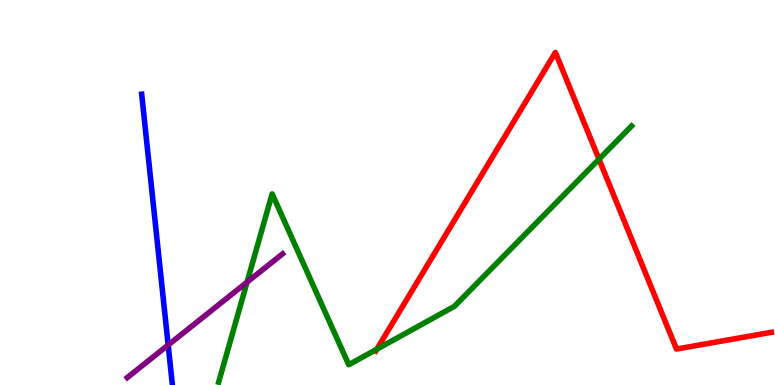[{'lines': ['blue', 'red'], 'intersections': []}, {'lines': ['green', 'red'], 'intersections': [{'x': 4.86, 'y': 0.93}, {'x': 7.73, 'y': 5.87}]}, {'lines': ['purple', 'red'], 'intersections': []}, {'lines': ['blue', 'green'], 'intersections': []}, {'lines': ['blue', 'purple'], 'intersections': [{'x': 2.17, 'y': 1.04}]}, {'lines': ['green', 'purple'], 'intersections': [{'x': 3.19, 'y': 2.67}]}]